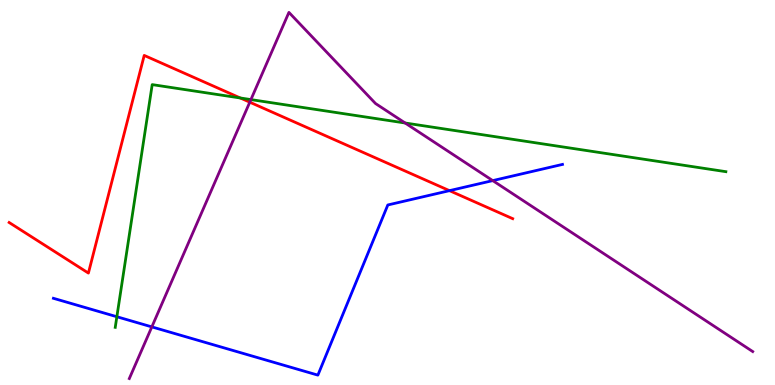[{'lines': ['blue', 'red'], 'intersections': [{'x': 5.8, 'y': 5.05}]}, {'lines': ['green', 'red'], 'intersections': [{'x': 3.1, 'y': 7.45}]}, {'lines': ['purple', 'red'], 'intersections': [{'x': 3.22, 'y': 7.35}]}, {'lines': ['blue', 'green'], 'intersections': [{'x': 1.51, 'y': 1.77}]}, {'lines': ['blue', 'purple'], 'intersections': [{'x': 1.96, 'y': 1.51}, {'x': 6.36, 'y': 5.31}]}, {'lines': ['green', 'purple'], 'intersections': [{'x': 3.24, 'y': 7.41}, {'x': 5.23, 'y': 6.81}]}]